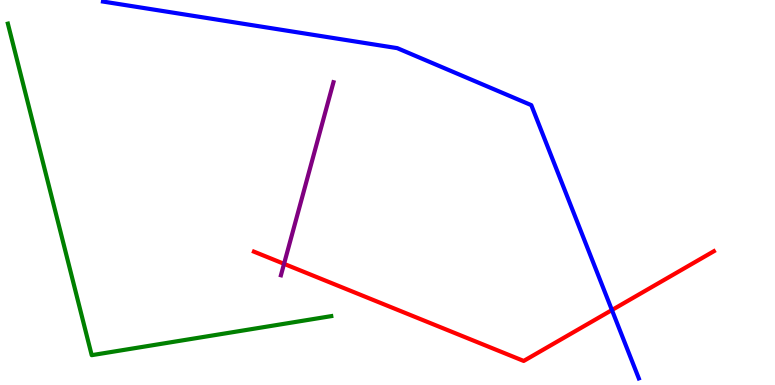[{'lines': ['blue', 'red'], 'intersections': [{'x': 7.9, 'y': 1.95}]}, {'lines': ['green', 'red'], 'intersections': []}, {'lines': ['purple', 'red'], 'intersections': [{'x': 3.67, 'y': 3.15}]}, {'lines': ['blue', 'green'], 'intersections': []}, {'lines': ['blue', 'purple'], 'intersections': []}, {'lines': ['green', 'purple'], 'intersections': []}]